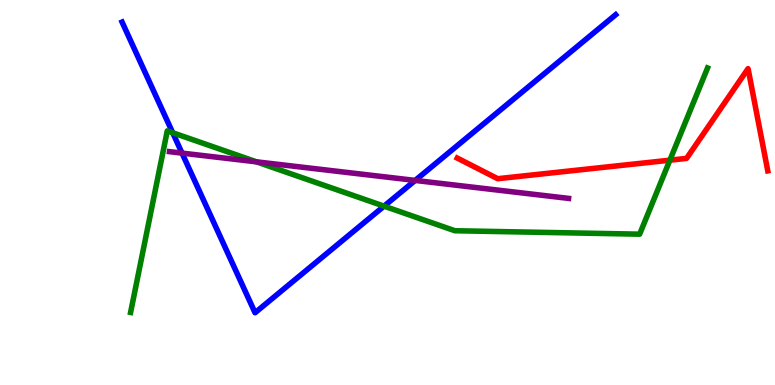[{'lines': ['blue', 'red'], 'intersections': []}, {'lines': ['green', 'red'], 'intersections': [{'x': 8.64, 'y': 5.84}]}, {'lines': ['purple', 'red'], 'intersections': []}, {'lines': ['blue', 'green'], 'intersections': [{'x': 2.23, 'y': 6.55}, {'x': 4.96, 'y': 4.65}]}, {'lines': ['blue', 'purple'], 'intersections': [{'x': 2.35, 'y': 6.02}, {'x': 5.36, 'y': 5.31}]}, {'lines': ['green', 'purple'], 'intersections': [{'x': 3.31, 'y': 5.8}]}]